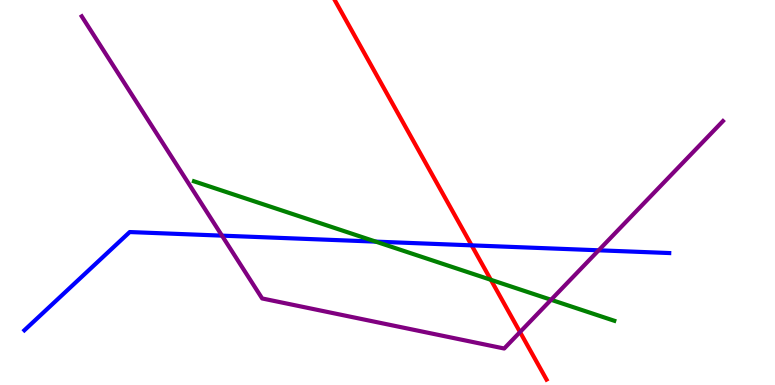[{'lines': ['blue', 'red'], 'intersections': [{'x': 6.09, 'y': 3.63}]}, {'lines': ['green', 'red'], 'intersections': [{'x': 6.33, 'y': 2.73}]}, {'lines': ['purple', 'red'], 'intersections': [{'x': 6.71, 'y': 1.38}]}, {'lines': ['blue', 'green'], 'intersections': [{'x': 4.85, 'y': 3.72}]}, {'lines': ['blue', 'purple'], 'intersections': [{'x': 2.86, 'y': 3.88}, {'x': 7.72, 'y': 3.5}]}, {'lines': ['green', 'purple'], 'intersections': [{'x': 7.11, 'y': 2.21}]}]